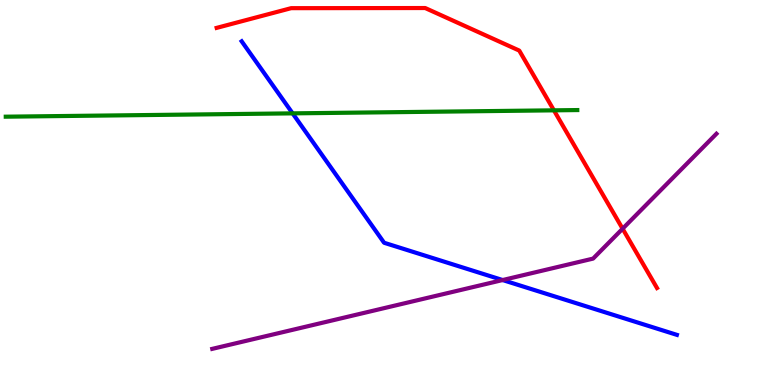[{'lines': ['blue', 'red'], 'intersections': []}, {'lines': ['green', 'red'], 'intersections': [{'x': 7.15, 'y': 7.13}]}, {'lines': ['purple', 'red'], 'intersections': [{'x': 8.03, 'y': 4.06}]}, {'lines': ['blue', 'green'], 'intersections': [{'x': 3.78, 'y': 7.06}]}, {'lines': ['blue', 'purple'], 'intersections': [{'x': 6.49, 'y': 2.73}]}, {'lines': ['green', 'purple'], 'intersections': []}]